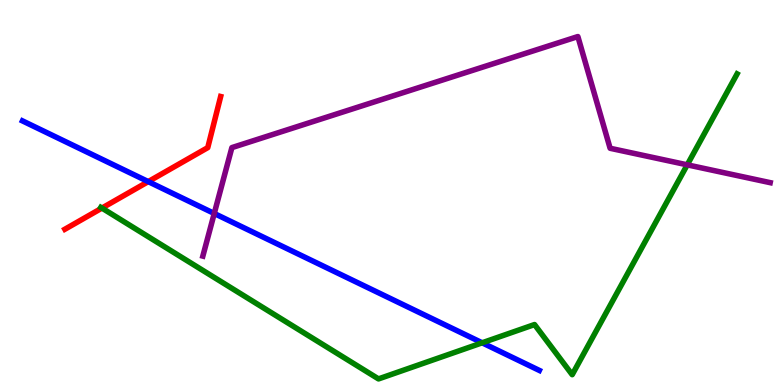[{'lines': ['blue', 'red'], 'intersections': [{'x': 1.91, 'y': 5.28}]}, {'lines': ['green', 'red'], 'intersections': [{'x': 1.32, 'y': 4.6}]}, {'lines': ['purple', 'red'], 'intersections': []}, {'lines': ['blue', 'green'], 'intersections': [{'x': 6.22, 'y': 1.1}]}, {'lines': ['blue', 'purple'], 'intersections': [{'x': 2.76, 'y': 4.46}]}, {'lines': ['green', 'purple'], 'intersections': [{'x': 8.87, 'y': 5.72}]}]